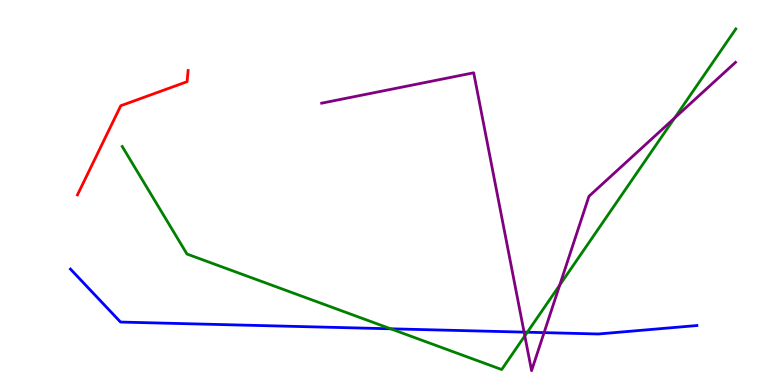[{'lines': ['blue', 'red'], 'intersections': []}, {'lines': ['green', 'red'], 'intersections': []}, {'lines': ['purple', 'red'], 'intersections': []}, {'lines': ['blue', 'green'], 'intersections': [{'x': 5.04, 'y': 1.46}, {'x': 6.8, 'y': 1.37}]}, {'lines': ['blue', 'purple'], 'intersections': [{'x': 6.76, 'y': 1.37}, {'x': 7.02, 'y': 1.36}]}, {'lines': ['green', 'purple'], 'intersections': [{'x': 6.77, 'y': 1.28}, {'x': 7.22, 'y': 2.59}, {'x': 8.7, 'y': 6.93}]}]